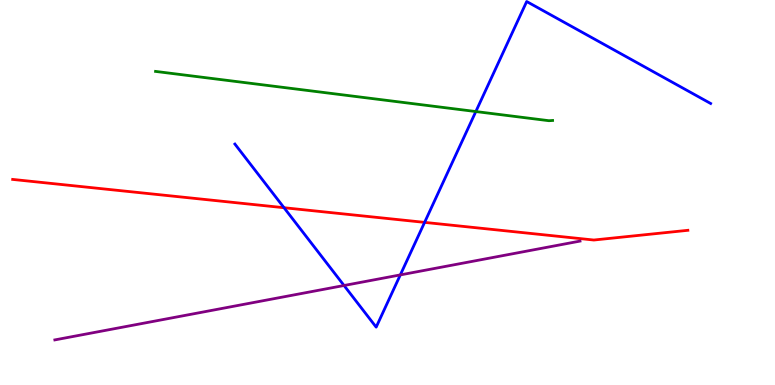[{'lines': ['blue', 'red'], 'intersections': [{'x': 3.66, 'y': 4.6}, {'x': 5.48, 'y': 4.22}]}, {'lines': ['green', 'red'], 'intersections': []}, {'lines': ['purple', 'red'], 'intersections': []}, {'lines': ['blue', 'green'], 'intersections': [{'x': 6.14, 'y': 7.1}]}, {'lines': ['blue', 'purple'], 'intersections': [{'x': 4.44, 'y': 2.58}, {'x': 5.17, 'y': 2.86}]}, {'lines': ['green', 'purple'], 'intersections': []}]